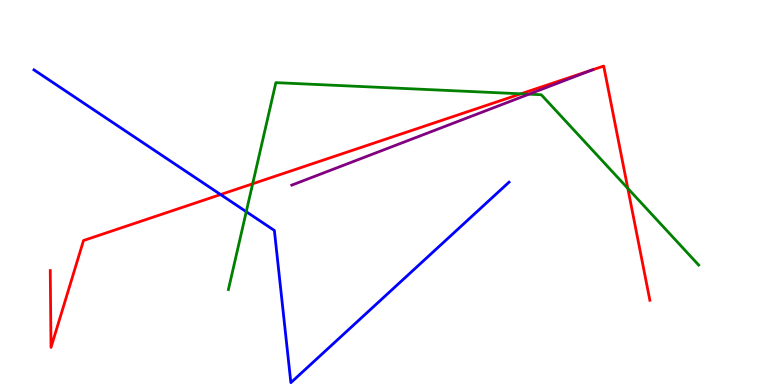[{'lines': ['blue', 'red'], 'intersections': [{'x': 2.85, 'y': 4.95}]}, {'lines': ['green', 'red'], 'intersections': [{'x': 3.26, 'y': 5.23}, {'x': 6.72, 'y': 7.56}, {'x': 8.1, 'y': 5.11}]}, {'lines': ['purple', 'red'], 'intersections': [{'x': 7.65, 'y': 8.19}]}, {'lines': ['blue', 'green'], 'intersections': [{'x': 3.18, 'y': 4.5}]}, {'lines': ['blue', 'purple'], 'intersections': []}, {'lines': ['green', 'purple'], 'intersections': [{'x': 6.83, 'y': 7.55}]}]